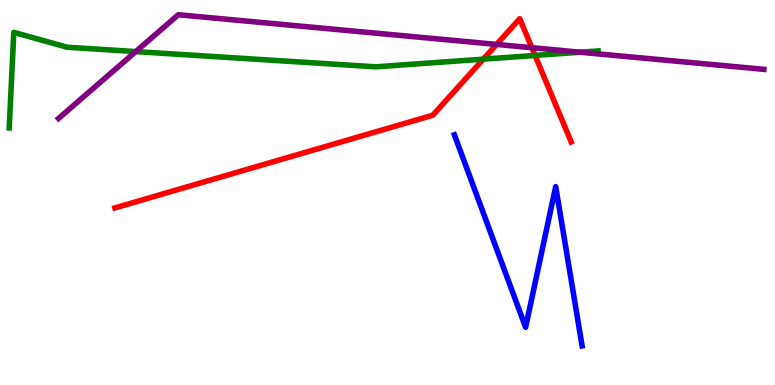[{'lines': ['blue', 'red'], 'intersections': []}, {'lines': ['green', 'red'], 'intersections': [{'x': 6.24, 'y': 8.46}, {'x': 6.9, 'y': 8.56}]}, {'lines': ['purple', 'red'], 'intersections': [{'x': 6.41, 'y': 8.85}, {'x': 6.86, 'y': 8.76}]}, {'lines': ['blue', 'green'], 'intersections': []}, {'lines': ['blue', 'purple'], 'intersections': []}, {'lines': ['green', 'purple'], 'intersections': [{'x': 1.75, 'y': 8.66}, {'x': 7.49, 'y': 8.64}]}]